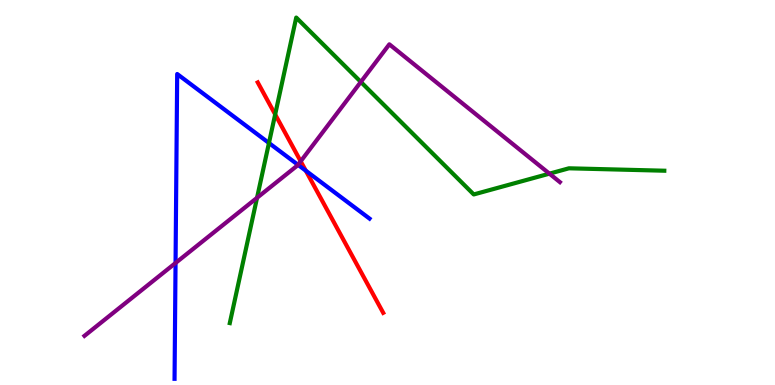[{'lines': ['blue', 'red'], 'intersections': [{'x': 3.95, 'y': 5.57}]}, {'lines': ['green', 'red'], 'intersections': [{'x': 3.55, 'y': 7.03}]}, {'lines': ['purple', 'red'], 'intersections': [{'x': 3.88, 'y': 5.81}]}, {'lines': ['blue', 'green'], 'intersections': [{'x': 3.47, 'y': 6.29}]}, {'lines': ['blue', 'purple'], 'intersections': [{'x': 2.27, 'y': 3.17}, {'x': 3.85, 'y': 5.72}]}, {'lines': ['green', 'purple'], 'intersections': [{'x': 3.32, 'y': 4.86}, {'x': 4.66, 'y': 7.87}, {'x': 7.09, 'y': 5.49}]}]